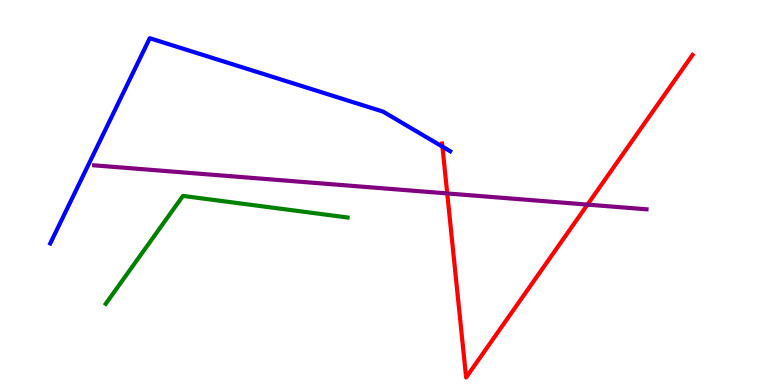[{'lines': ['blue', 'red'], 'intersections': [{'x': 5.71, 'y': 6.19}]}, {'lines': ['green', 'red'], 'intersections': []}, {'lines': ['purple', 'red'], 'intersections': [{'x': 5.77, 'y': 4.98}, {'x': 7.58, 'y': 4.69}]}, {'lines': ['blue', 'green'], 'intersections': []}, {'lines': ['blue', 'purple'], 'intersections': []}, {'lines': ['green', 'purple'], 'intersections': []}]